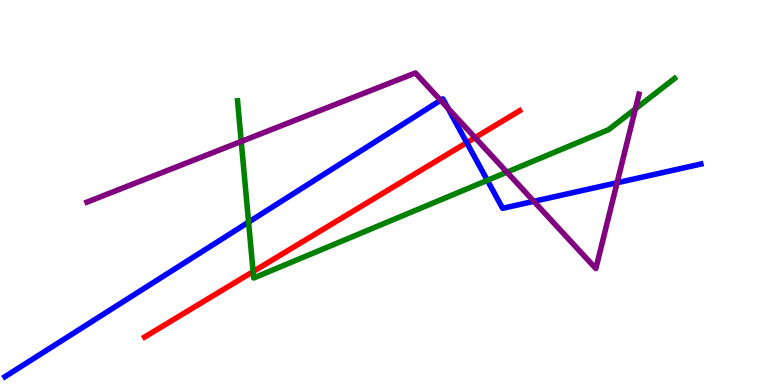[{'lines': ['blue', 'red'], 'intersections': [{'x': 6.02, 'y': 6.3}]}, {'lines': ['green', 'red'], 'intersections': [{'x': 3.27, 'y': 2.95}]}, {'lines': ['purple', 'red'], 'intersections': [{'x': 6.13, 'y': 6.43}]}, {'lines': ['blue', 'green'], 'intersections': [{'x': 3.21, 'y': 4.23}, {'x': 6.29, 'y': 5.32}]}, {'lines': ['blue', 'purple'], 'intersections': [{'x': 5.69, 'y': 7.4}, {'x': 5.78, 'y': 7.19}, {'x': 6.89, 'y': 4.77}, {'x': 7.96, 'y': 5.25}]}, {'lines': ['green', 'purple'], 'intersections': [{'x': 3.11, 'y': 6.33}, {'x': 6.54, 'y': 5.53}, {'x': 8.2, 'y': 7.17}]}]